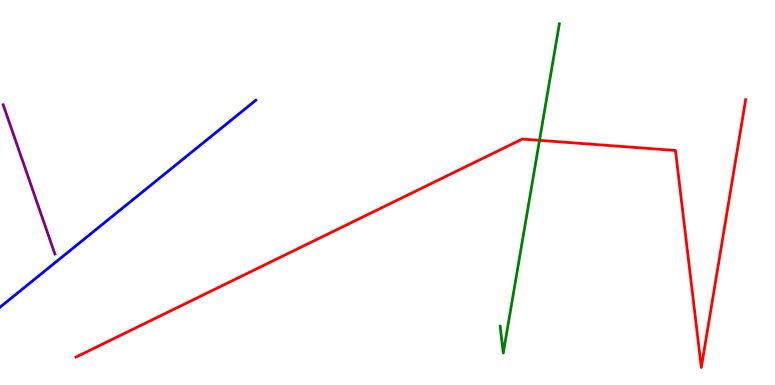[{'lines': ['blue', 'red'], 'intersections': []}, {'lines': ['green', 'red'], 'intersections': [{'x': 6.96, 'y': 6.35}]}, {'lines': ['purple', 'red'], 'intersections': []}, {'lines': ['blue', 'green'], 'intersections': []}, {'lines': ['blue', 'purple'], 'intersections': []}, {'lines': ['green', 'purple'], 'intersections': []}]